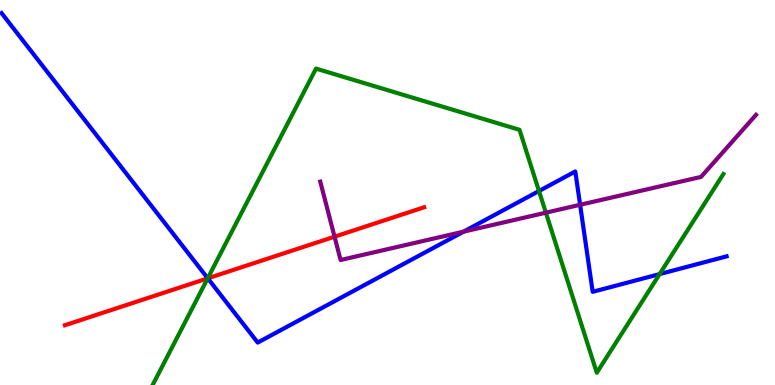[{'lines': ['blue', 'red'], 'intersections': [{'x': 2.68, 'y': 2.77}]}, {'lines': ['green', 'red'], 'intersections': [{'x': 2.68, 'y': 2.77}]}, {'lines': ['purple', 'red'], 'intersections': [{'x': 4.32, 'y': 3.85}]}, {'lines': ['blue', 'green'], 'intersections': [{'x': 2.68, 'y': 2.77}, {'x': 6.95, 'y': 5.04}, {'x': 8.51, 'y': 2.88}]}, {'lines': ['blue', 'purple'], 'intersections': [{'x': 5.98, 'y': 3.98}, {'x': 7.49, 'y': 4.68}]}, {'lines': ['green', 'purple'], 'intersections': [{'x': 7.04, 'y': 4.48}]}]